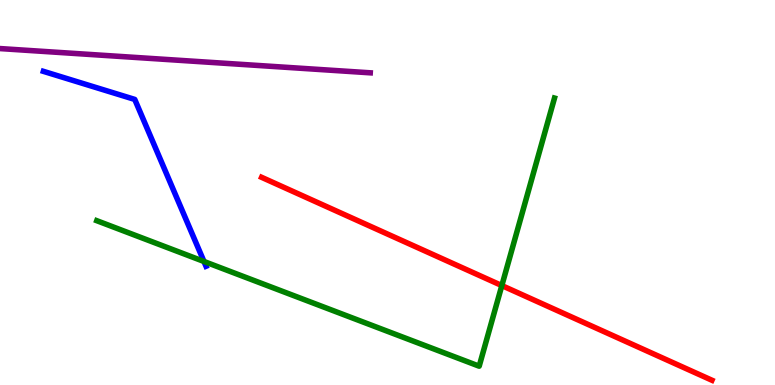[{'lines': ['blue', 'red'], 'intersections': []}, {'lines': ['green', 'red'], 'intersections': [{'x': 6.48, 'y': 2.58}]}, {'lines': ['purple', 'red'], 'intersections': []}, {'lines': ['blue', 'green'], 'intersections': [{'x': 2.63, 'y': 3.21}]}, {'lines': ['blue', 'purple'], 'intersections': []}, {'lines': ['green', 'purple'], 'intersections': []}]